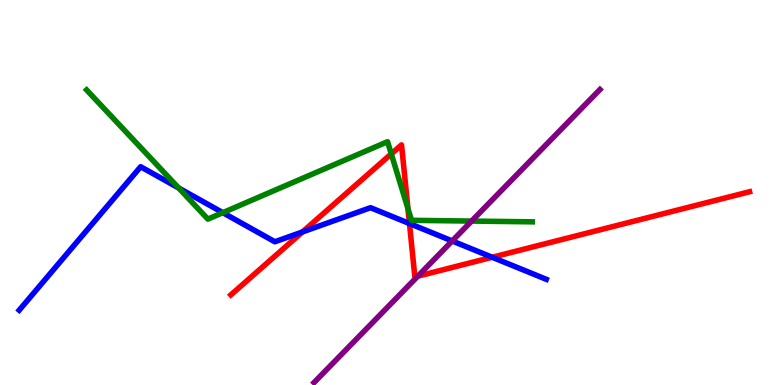[{'lines': ['blue', 'red'], 'intersections': [{'x': 3.9, 'y': 3.98}, {'x': 5.28, 'y': 4.19}, {'x': 6.35, 'y': 3.32}]}, {'lines': ['green', 'red'], 'intersections': [{'x': 5.05, 'y': 6.0}, {'x': 5.26, 'y': 4.58}]}, {'lines': ['purple', 'red'], 'intersections': [{'x': 5.39, 'y': 2.83}]}, {'lines': ['blue', 'green'], 'intersections': [{'x': 2.31, 'y': 5.12}, {'x': 2.88, 'y': 4.48}]}, {'lines': ['blue', 'purple'], 'intersections': [{'x': 5.83, 'y': 3.74}]}, {'lines': ['green', 'purple'], 'intersections': [{'x': 6.09, 'y': 4.26}]}]